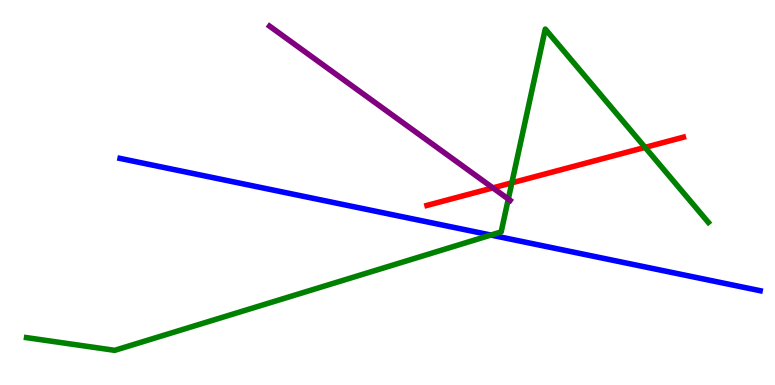[{'lines': ['blue', 'red'], 'intersections': []}, {'lines': ['green', 'red'], 'intersections': [{'x': 6.6, 'y': 5.25}, {'x': 8.32, 'y': 6.17}]}, {'lines': ['purple', 'red'], 'intersections': [{'x': 6.36, 'y': 5.12}]}, {'lines': ['blue', 'green'], 'intersections': [{'x': 6.33, 'y': 3.89}]}, {'lines': ['blue', 'purple'], 'intersections': []}, {'lines': ['green', 'purple'], 'intersections': [{'x': 6.56, 'y': 4.83}]}]